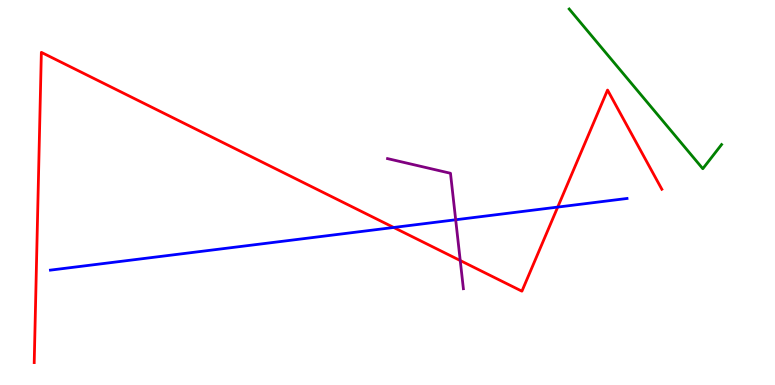[{'lines': ['blue', 'red'], 'intersections': [{'x': 5.08, 'y': 4.09}, {'x': 7.2, 'y': 4.62}]}, {'lines': ['green', 'red'], 'intersections': []}, {'lines': ['purple', 'red'], 'intersections': [{'x': 5.94, 'y': 3.23}]}, {'lines': ['blue', 'green'], 'intersections': []}, {'lines': ['blue', 'purple'], 'intersections': [{'x': 5.88, 'y': 4.29}]}, {'lines': ['green', 'purple'], 'intersections': []}]